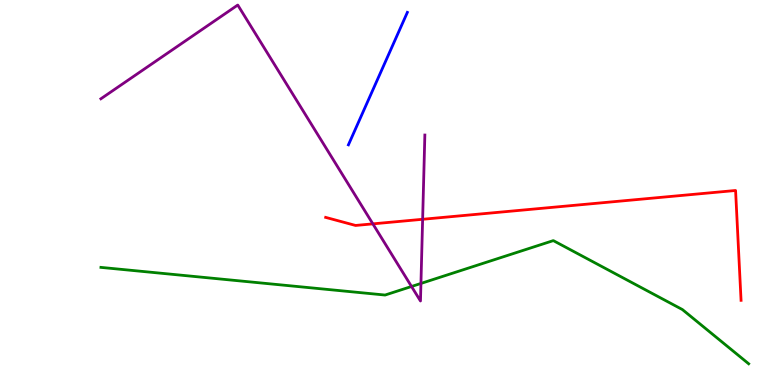[{'lines': ['blue', 'red'], 'intersections': []}, {'lines': ['green', 'red'], 'intersections': []}, {'lines': ['purple', 'red'], 'intersections': [{'x': 4.81, 'y': 4.19}, {'x': 5.45, 'y': 4.3}]}, {'lines': ['blue', 'green'], 'intersections': []}, {'lines': ['blue', 'purple'], 'intersections': []}, {'lines': ['green', 'purple'], 'intersections': [{'x': 5.31, 'y': 2.56}, {'x': 5.43, 'y': 2.64}]}]